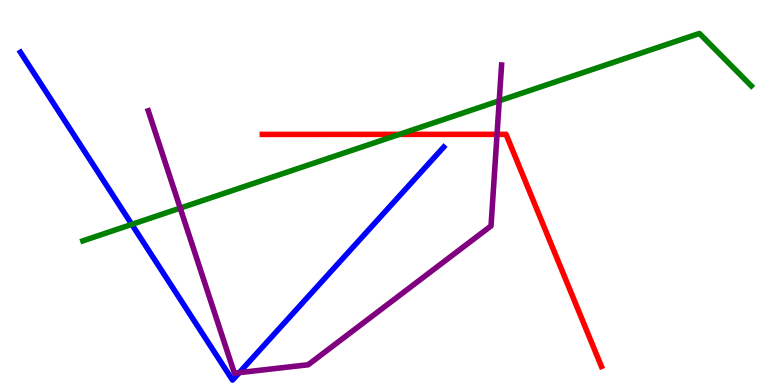[{'lines': ['blue', 'red'], 'intersections': []}, {'lines': ['green', 'red'], 'intersections': [{'x': 5.15, 'y': 6.51}]}, {'lines': ['purple', 'red'], 'intersections': [{'x': 6.41, 'y': 6.51}]}, {'lines': ['blue', 'green'], 'intersections': [{'x': 1.7, 'y': 4.17}]}, {'lines': ['blue', 'purple'], 'intersections': [{'x': 3.09, 'y': 0.321}]}, {'lines': ['green', 'purple'], 'intersections': [{'x': 2.33, 'y': 4.59}, {'x': 6.44, 'y': 7.38}]}]